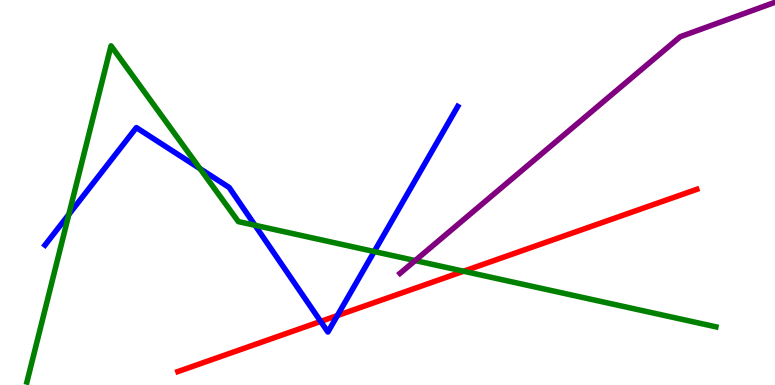[{'lines': ['blue', 'red'], 'intersections': [{'x': 4.14, 'y': 1.65}, {'x': 4.35, 'y': 1.8}]}, {'lines': ['green', 'red'], 'intersections': [{'x': 5.98, 'y': 2.96}]}, {'lines': ['purple', 'red'], 'intersections': []}, {'lines': ['blue', 'green'], 'intersections': [{'x': 0.888, 'y': 4.43}, {'x': 2.58, 'y': 5.62}, {'x': 3.29, 'y': 4.15}, {'x': 4.83, 'y': 3.47}]}, {'lines': ['blue', 'purple'], 'intersections': []}, {'lines': ['green', 'purple'], 'intersections': [{'x': 5.36, 'y': 3.23}]}]